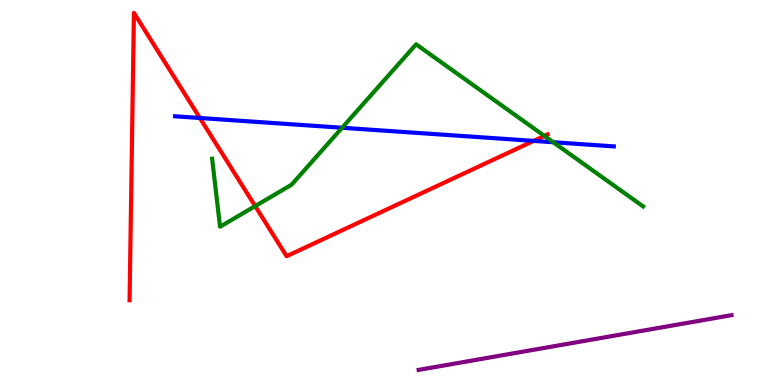[{'lines': ['blue', 'red'], 'intersections': [{'x': 2.58, 'y': 6.94}, {'x': 6.89, 'y': 6.34}]}, {'lines': ['green', 'red'], 'intersections': [{'x': 3.29, 'y': 4.65}, {'x': 7.02, 'y': 6.47}]}, {'lines': ['purple', 'red'], 'intersections': []}, {'lines': ['blue', 'green'], 'intersections': [{'x': 4.41, 'y': 6.68}, {'x': 7.14, 'y': 6.31}]}, {'lines': ['blue', 'purple'], 'intersections': []}, {'lines': ['green', 'purple'], 'intersections': []}]